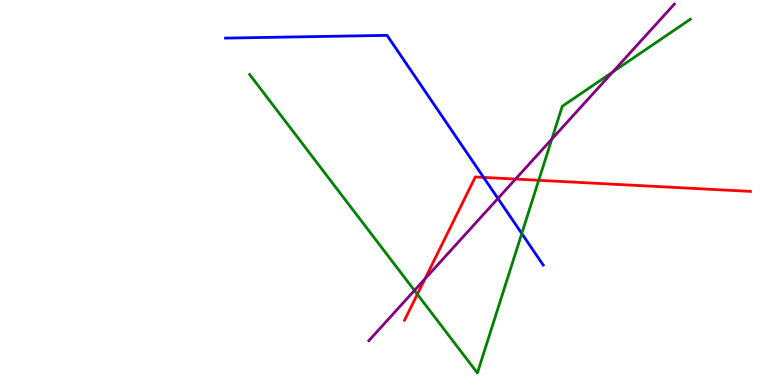[{'lines': ['blue', 'red'], 'intersections': [{'x': 6.24, 'y': 5.39}]}, {'lines': ['green', 'red'], 'intersections': [{'x': 5.39, 'y': 2.36}, {'x': 6.95, 'y': 5.32}]}, {'lines': ['purple', 'red'], 'intersections': [{'x': 5.48, 'y': 2.76}, {'x': 6.65, 'y': 5.35}]}, {'lines': ['blue', 'green'], 'intersections': [{'x': 6.73, 'y': 3.93}]}, {'lines': ['blue', 'purple'], 'intersections': [{'x': 6.43, 'y': 4.85}]}, {'lines': ['green', 'purple'], 'intersections': [{'x': 5.35, 'y': 2.46}, {'x': 7.12, 'y': 6.39}, {'x': 7.91, 'y': 8.13}]}]